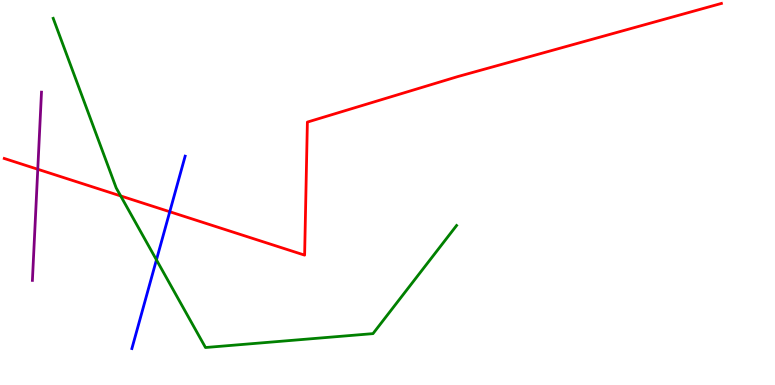[{'lines': ['blue', 'red'], 'intersections': [{'x': 2.19, 'y': 4.5}]}, {'lines': ['green', 'red'], 'intersections': [{'x': 1.56, 'y': 4.91}]}, {'lines': ['purple', 'red'], 'intersections': [{'x': 0.487, 'y': 5.6}]}, {'lines': ['blue', 'green'], 'intersections': [{'x': 2.02, 'y': 3.25}]}, {'lines': ['blue', 'purple'], 'intersections': []}, {'lines': ['green', 'purple'], 'intersections': []}]